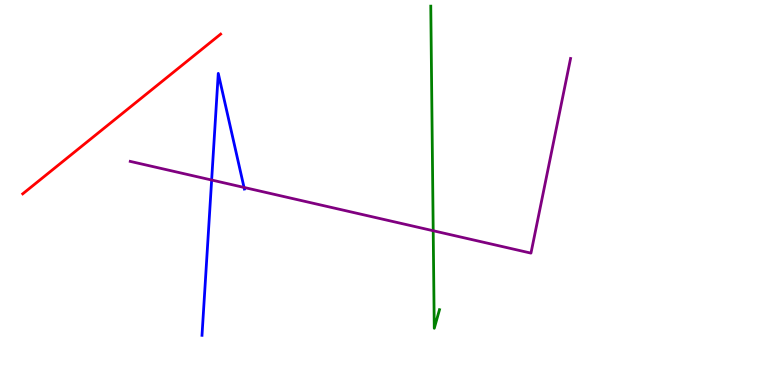[{'lines': ['blue', 'red'], 'intersections': []}, {'lines': ['green', 'red'], 'intersections': []}, {'lines': ['purple', 'red'], 'intersections': []}, {'lines': ['blue', 'green'], 'intersections': []}, {'lines': ['blue', 'purple'], 'intersections': [{'x': 2.73, 'y': 5.32}, {'x': 3.15, 'y': 5.13}]}, {'lines': ['green', 'purple'], 'intersections': [{'x': 5.59, 'y': 4.01}]}]